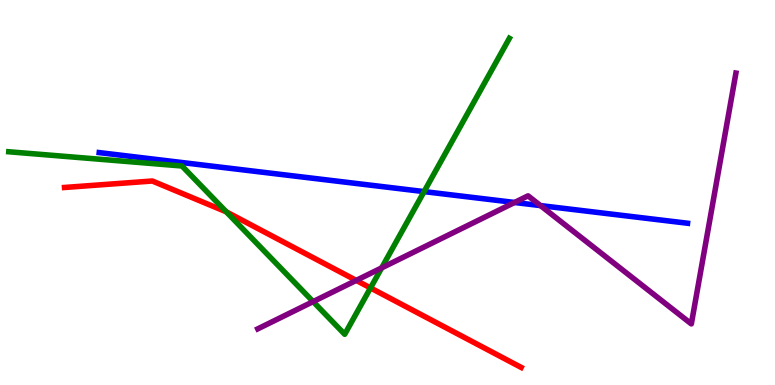[{'lines': ['blue', 'red'], 'intersections': []}, {'lines': ['green', 'red'], 'intersections': [{'x': 2.92, 'y': 4.5}, {'x': 4.78, 'y': 2.52}]}, {'lines': ['purple', 'red'], 'intersections': [{'x': 4.6, 'y': 2.72}]}, {'lines': ['blue', 'green'], 'intersections': [{'x': 5.47, 'y': 5.02}]}, {'lines': ['blue', 'purple'], 'intersections': [{'x': 6.64, 'y': 4.74}, {'x': 6.97, 'y': 4.66}]}, {'lines': ['green', 'purple'], 'intersections': [{'x': 4.04, 'y': 2.17}, {'x': 4.92, 'y': 3.04}]}]